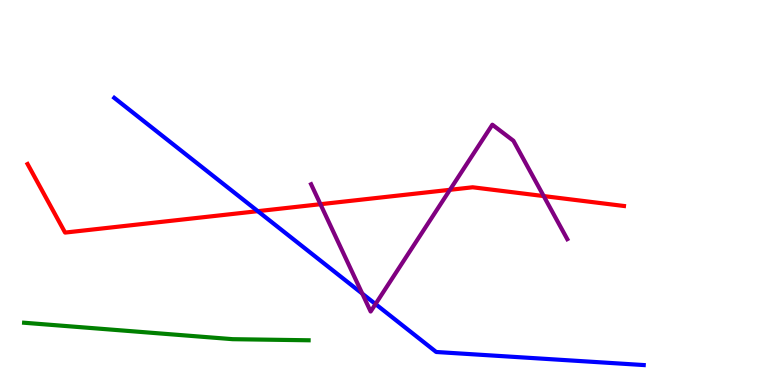[{'lines': ['blue', 'red'], 'intersections': [{'x': 3.33, 'y': 4.52}]}, {'lines': ['green', 'red'], 'intersections': []}, {'lines': ['purple', 'red'], 'intersections': [{'x': 4.13, 'y': 4.7}, {'x': 5.81, 'y': 5.07}, {'x': 7.02, 'y': 4.91}]}, {'lines': ['blue', 'green'], 'intersections': []}, {'lines': ['blue', 'purple'], 'intersections': [{'x': 4.67, 'y': 2.37}, {'x': 4.85, 'y': 2.1}]}, {'lines': ['green', 'purple'], 'intersections': []}]